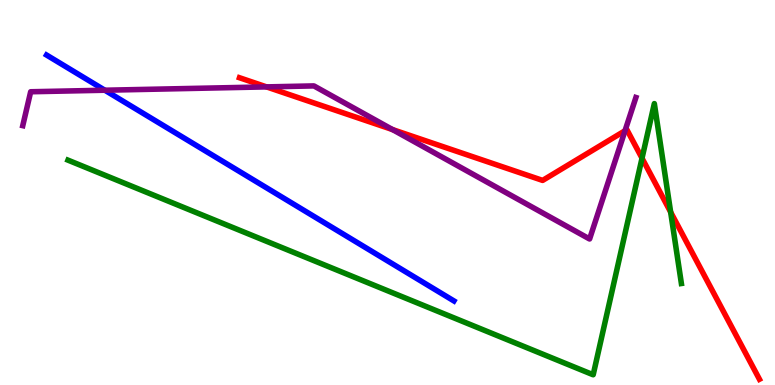[{'lines': ['blue', 'red'], 'intersections': []}, {'lines': ['green', 'red'], 'intersections': [{'x': 8.28, 'y': 5.89}, {'x': 8.65, 'y': 4.49}]}, {'lines': ['purple', 'red'], 'intersections': [{'x': 3.44, 'y': 7.74}, {'x': 5.06, 'y': 6.63}, {'x': 8.06, 'y': 6.6}]}, {'lines': ['blue', 'green'], 'intersections': []}, {'lines': ['blue', 'purple'], 'intersections': [{'x': 1.35, 'y': 7.66}]}, {'lines': ['green', 'purple'], 'intersections': []}]